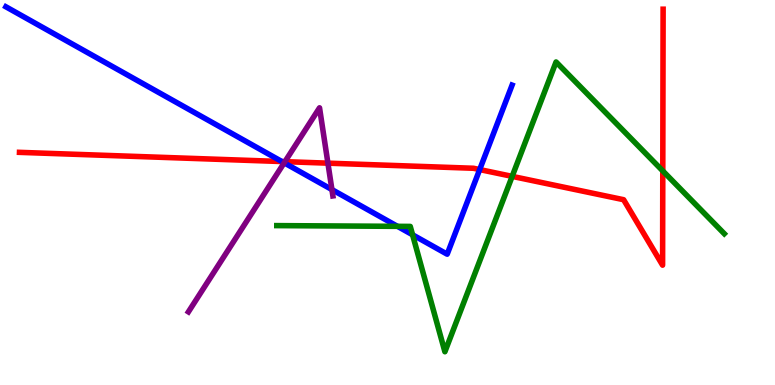[{'lines': ['blue', 'red'], 'intersections': [{'x': 3.64, 'y': 5.8}, {'x': 6.19, 'y': 5.6}]}, {'lines': ['green', 'red'], 'intersections': [{'x': 6.61, 'y': 5.42}, {'x': 8.55, 'y': 5.56}]}, {'lines': ['purple', 'red'], 'intersections': [{'x': 3.68, 'y': 5.8}, {'x': 4.23, 'y': 5.76}]}, {'lines': ['blue', 'green'], 'intersections': [{'x': 5.13, 'y': 4.12}, {'x': 5.32, 'y': 3.9}]}, {'lines': ['blue', 'purple'], 'intersections': [{'x': 3.67, 'y': 5.77}, {'x': 4.28, 'y': 5.08}]}, {'lines': ['green', 'purple'], 'intersections': []}]